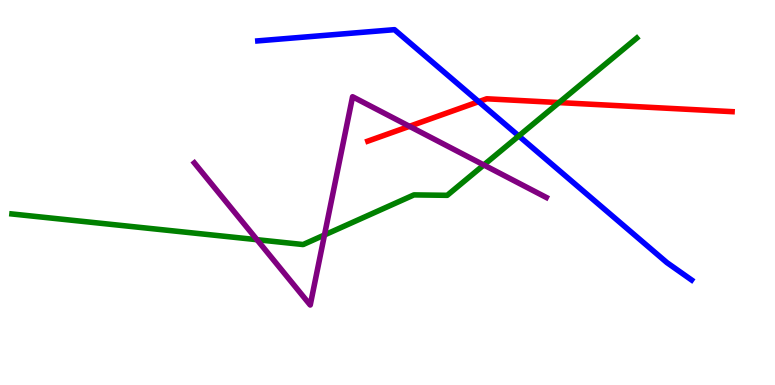[{'lines': ['blue', 'red'], 'intersections': [{'x': 6.18, 'y': 7.36}]}, {'lines': ['green', 'red'], 'intersections': [{'x': 7.21, 'y': 7.34}]}, {'lines': ['purple', 'red'], 'intersections': [{'x': 5.28, 'y': 6.72}]}, {'lines': ['blue', 'green'], 'intersections': [{'x': 6.69, 'y': 6.47}]}, {'lines': ['blue', 'purple'], 'intersections': []}, {'lines': ['green', 'purple'], 'intersections': [{'x': 3.32, 'y': 3.77}, {'x': 4.19, 'y': 3.9}, {'x': 6.24, 'y': 5.72}]}]